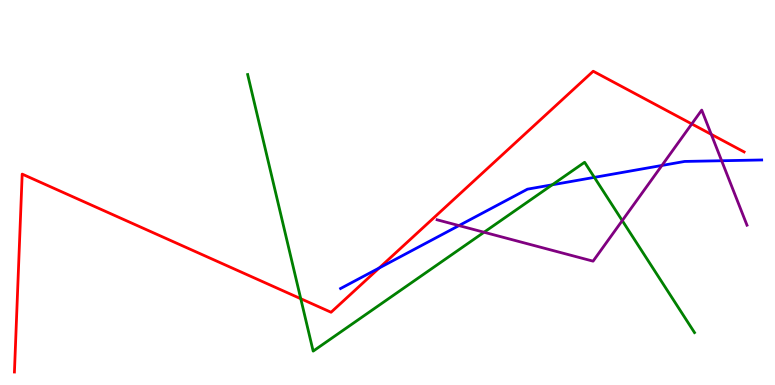[{'lines': ['blue', 'red'], 'intersections': [{'x': 4.89, 'y': 3.04}]}, {'lines': ['green', 'red'], 'intersections': [{'x': 3.88, 'y': 2.24}]}, {'lines': ['purple', 'red'], 'intersections': [{'x': 8.93, 'y': 6.78}, {'x': 9.18, 'y': 6.51}]}, {'lines': ['blue', 'green'], 'intersections': [{'x': 7.13, 'y': 5.2}, {'x': 7.67, 'y': 5.39}]}, {'lines': ['blue', 'purple'], 'intersections': [{'x': 5.92, 'y': 4.14}, {'x': 8.54, 'y': 5.7}, {'x': 9.31, 'y': 5.82}]}, {'lines': ['green', 'purple'], 'intersections': [{'x': 6.25, 'y': 3.97}, {'x': 8.03, 'y': 4.27}]}]